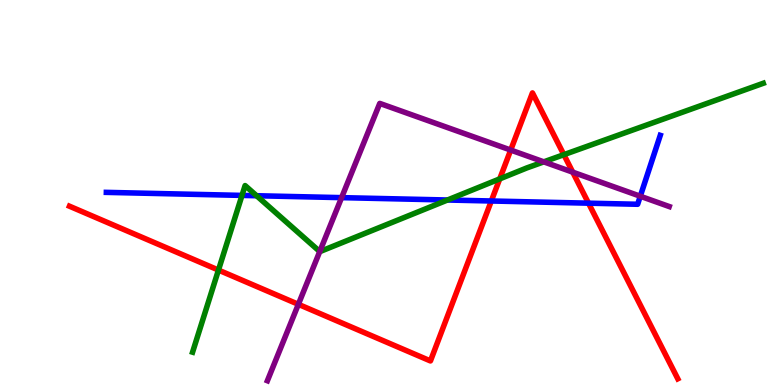[{'lines': ['blue', 'red'], 'intersections': [{'x': 6.34, 'y': 4.78}, {'x': 7.59, 'y': 4.72}]}, {'lines': ['green', 'red'], 'intersections': [{'x': 2.82, 'y': 2.99}, {'x': 6.45, 'y': 5.35}, {'x': 7.28, 'y': 5.98}]}, {'lines': ['purple', 'red'], 'intersections': [{'x': 3.85, 'y': 2.1}, {'x': 6.59, 'y': 6.1}, {'x': 7.39, 'y': 5.53}]}, {'lines': ['blue', 'green'], 'intersections': [{'x': 3.12, 'y': 4.92}, {'x': 3.31, 'y': 4.92}, {'x': 5.77, 'y': 4.8}]}, {'lines': ['blue', 'purple'], 'intersections': [{'x': 4.41, 'y': 4.87}, {'x': 8.26, 'y': 4.9}]}, {'lines': ['green', 'purple'], 'intersections': [{'x': 4.13, 'y': 3.47}, {'x': 7.02, 'y': 5.8}]}]